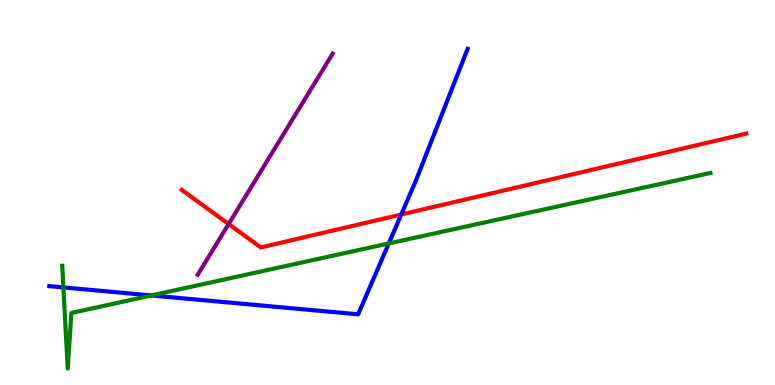[{'lines': ['blue', 'red'], 'intersections': [{'x': 5.18, 'y': 4.43}]}, {'lines': ['green', 'red'], 'intersections': []}, {'lines': ['purple', 'red'], 'intersections': [{'x': 2.95, 'y': 4.18}]}, {'lines': ['blue', 'green'], 'intersections': [{'x': 0.818, 'y': 2.53}, {'x': 1.95, 'y': 2.33}, {'x': 5.02, 'y': 3.68}]}, {'lines': ['blue', 'purple'], 'intersections': []}, {'lines': ['green', 'purple'], 'intersections': []}]